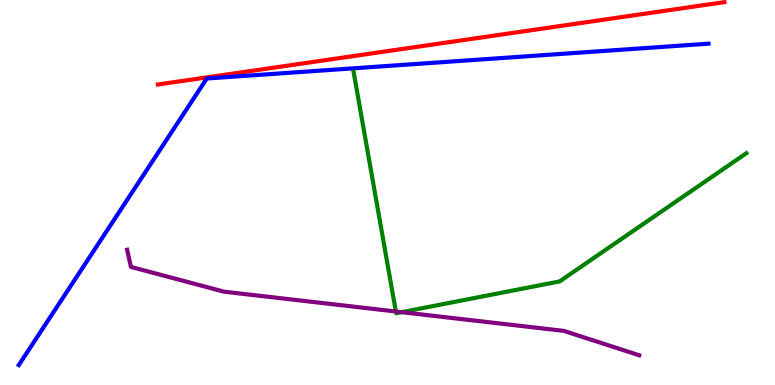[{'lines': ['blue', 'red'], 'intersections': []}, {'lines': ['green', 'red'], 'intersections': []}, {'lines': ['purple', 'red'], 'intersections': []}, {'lines': ['blue', 'green'], 'intersections': []}, {'lines': ['blue', 'purple'], 'intersections': []}, {'lines': ['green', 'purple'], 'intersections': [{'x': 5.11, 'y': 1.91}, {'x': 5.18, 'y': 1.89}]}]